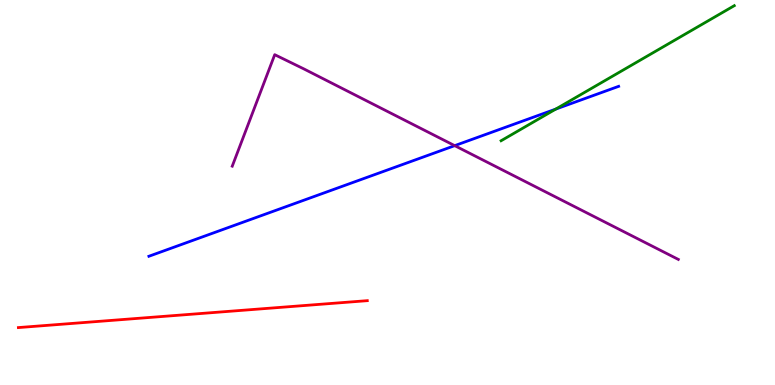[{'lines': ['blue', 'red'], 'intersections': []}, {'lines': ['green', 'red'], 'intersections': []}, {'lines': ['purple', 'red'], 'intersections': []}, {'lines': ['blue', 'green'], 'intersections': [{'x': 7.17, 'y': 7.17}]}, {'lines': ['blue', 'purple'], 'intersections': [{'x': 5.87, 'y': 6.22}]}, {'lines': ['green', 'purple'], 'intersections': []}]